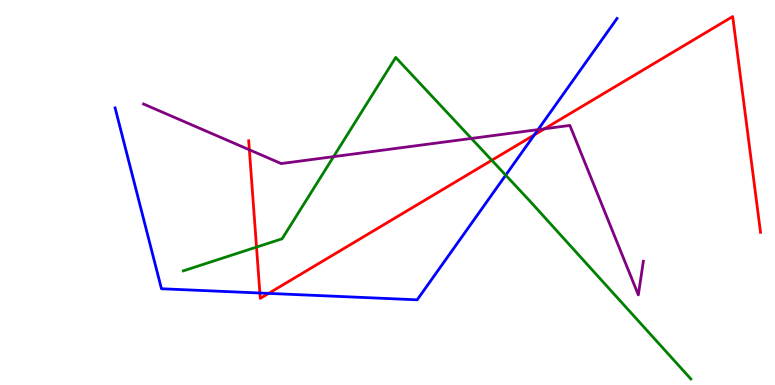[{'lines': ['blue', 'red'], 'intersections': [{'x': 3.35, 'y': 2.39}, {'x': 3.47, 'y': 2.38}, {'x': 6.89, 'y': 6.5}]}, {'lines': ['green', 'red'], 'intersections': [{'x': 3.31, 'y': 3.58}, {'x': 6.35, 'y': 5.84}]}, {'lines': ['purple', 'red'], 'intersections': [{'x': 3.22, 'y': 6.11}, {'x': 7.03, 'y': 6.66}]}, {'lines': ['blue', 'green'], 'intersections': [{'x': 6.53, 'y': 5.45}]}, {'lines': ['blue', 'purple'], 'intersections': [{'x': 6.94, 'y': 6.63}]}, {'lines': ['green', 'purple'], 'intersections': [{'x': 4.3, 'y': 5.93}, {'x': 6.08, 'y': 6.4}]}]